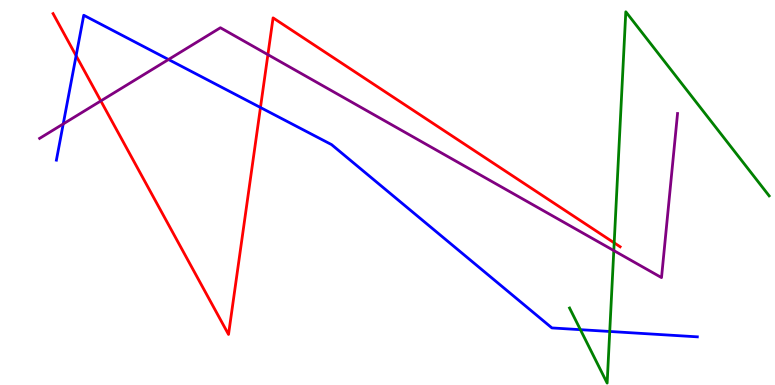[{'lines': ['blue', 'red'], 'intersections': [{'x': 0.982, 'y': 8.55}, {'x': 3.36, 'y': 7.21}]}, {'lines': ['green', 'red'], 'intersections': [{'x': 7.93, 'y': 3.69}]}, {'lines': ['purple', 'red'], 'intersections': [{'x': 1.3, 'y': 7.38}, {'x': 3.46, 'y': 8.58}]}, {'lines': ['blue', 'green'], 'intersections': [{'x': 7.49, 'y': 1.44}, {'x': 7.87, 'y': 1.39}]}, {'lines': ['blue', 'purple'], 'intersections': [{'x': 0.816, 'y': 6.78}, {'x': 2.17, 'y': 8.45}]}, {'lines': ['green', 'purple'], 'intersections': [{'x': 7.92, 'y': 3.49}]}]